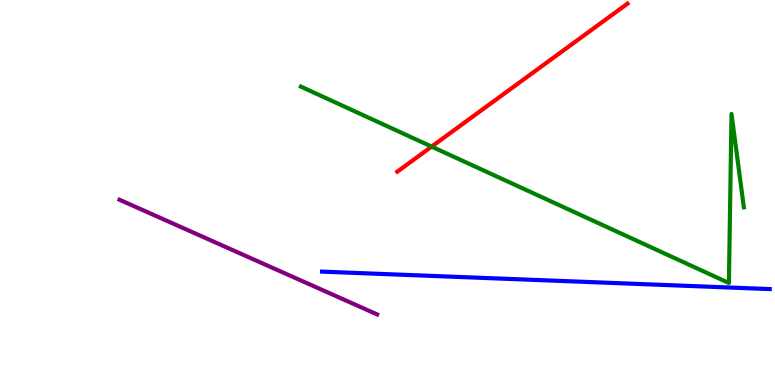[{'lines': ['blue', 'red'], 'intersections': []}, {'lines': ['green', 'red'], 'intersections': [{'x': 5.57, 'y': 6.19}]}, {'lines': ['purple', 'red'], 'intersections': []}, {'lines': ['blue', 'green'], 'intersections': []}, {'lines': ['blue', 'purple'], 'intersections': []}, {'lines': ['green', 'purple'], 'intersections': []}]